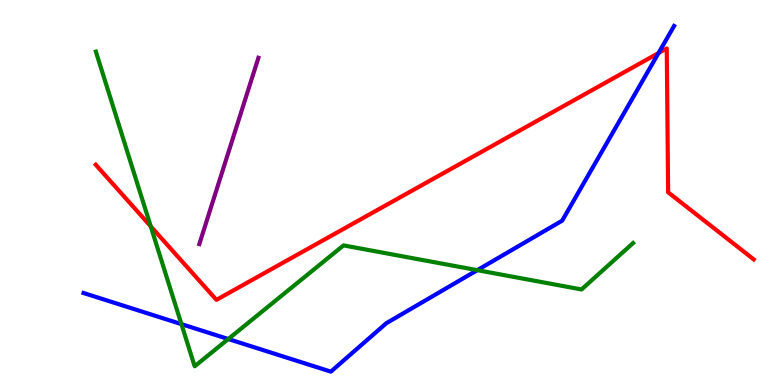[{'lines': ['blue', 'red'], 'intersections': [{'x': 8.5, 'y': 8.62}]}, {'lines': ['green', 'red'], 'intersections': [{'x': 1.94, 'y': 4.12}]}, {'lines': ['purple', 'red'], 'intersections': []}, {'lines': ['blue', 'green'], 'intersections': [{'x': 2.34, 'y': 1.58}, {'x': 2.95, 'y': 1.19}, {'x': 6.16, 'y': 2.98}]}, {'lines': ['blue', 'purple'], 'intersections': []}, {'lines': ['green', 'purple'], 'intersections': []}]